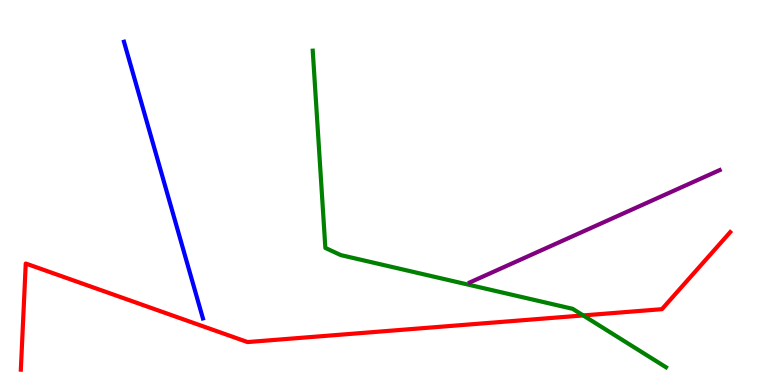[{'lines': ['blue', 'red'], 'intersections': []}, {'lines': ['green', 'red'], 'intersections': [{'x': 7.53, 'y': 1.81}]}, {'lines': ['purple', 'red'], 'intersections': []}, {'lines': ['blue', 'green'], 'intersections': []}, {'lines': ['blue', 'purple'], 'intersections': []}, {'lines': ['green', 'purple'], 'intersections': []}]